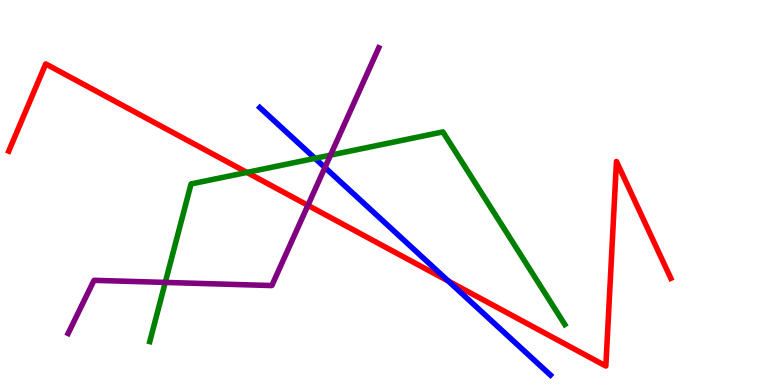[{'lines': ['blue', 'red'], 'intersections': [{'x': 5.78, 'y': 2.7}]}, {'lines': ['green', 'red'], 'intersections': [{'x': 3.19, 'y': 5.52}]}, {'lines': ['purple', 'red'], 'intersections': [{'x': 3.97, 'y': 4.67}]}, {'lines': ['blue', 'green'], 'intersections': [{'x': 4.06, 'y': 5.89}]}, {'lines': ['blue', 'purple'], 'intersections': [{'x': 4.19, 'y': 5.65}]}, {'lines': ['green', 'purple'], 'intersections': [{'x': 2.13, 'y': 2.66}, {'x': 4.26, 'y': 5.97}]}]